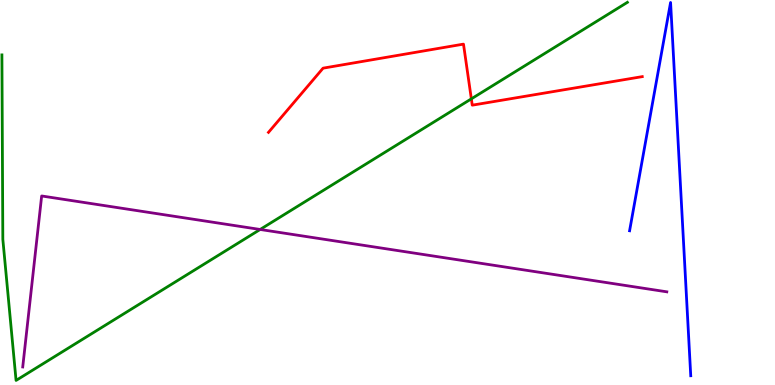[{'lines': ['blue', 'red'], 'intersections': []}, {'lines': ['green', 'red'], 'intersections': [{'x': 6.08, 'y': 7.43}]}, {'lines': ['purple', 'red'], 'intersections': []}, {'lines': ['blue', 'green'], 'intersections': []}, {'lines': ['blue', 'purple'], 'intersections': []}, {'lines': ['green', 'purple'], 'intersections': [{'x': 3.36, 'y': 4.04}]}]